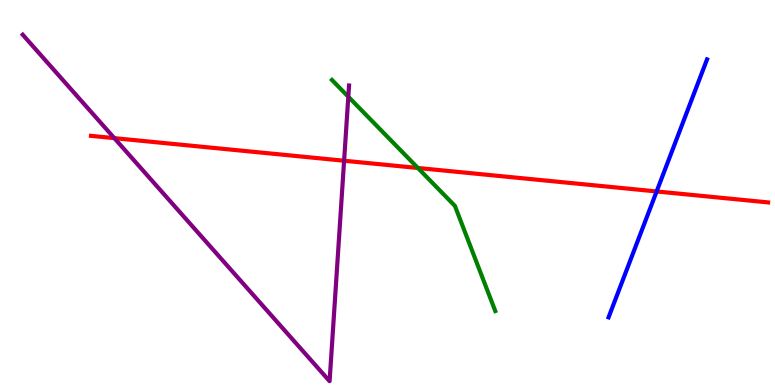[{'lines': ['blue', 'red'], 'intersections': [{'x': 8.47, 'y': 5.03}]}, {'lines': ['green', 'red'], 'intersections': [{'x': 5.39, 'y': 5.64}]}, {'lines': ['purple', 'red'], 'intersections': [{'x': 1.48, 'y': 6.41}, {'x': 4.44, 'y': 5.83}]}, {'lines': ['blue', 'green'], 'intersections': []}, {'lines': ['blue', 'purple'], 'intersections': []}, {'lines': ['green', 'purple'], 'intersections': [{'x': 4.49, 'y': 7.49}]}]